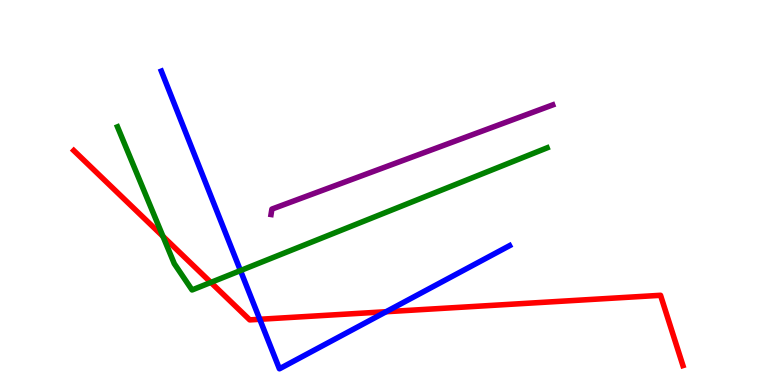[{'lines': ['blue', 'red'], 'intersections': [{'x': 3.35, 'y': 1.71}, {'x': 4.98, 'y': 1.9}]}, {'lines': ['green', 'red'], 'intersections': [{'x': 2.1, 'y': 3.86}, {'x': 2.72, 'y': 2.66}]}, {'lines': ['purple', 'red'], 'intersections': []}, {'lines': ['blue', 'green'], 'intersections': [{'x': 3.1, 'y': 2.97}]}, {'lines': ['blue', 'purple'], 'intersections': []}, {'lines': ['green', 'purple'], 'intersections': []}]